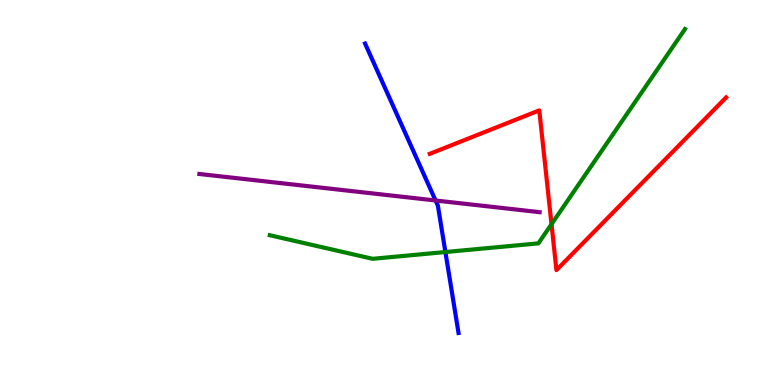[{'lines': ['blue', 'red'], 'intersections': []}, {'lines': ['green', 'red'], 'intersections': [{'x': 7.12, 'y': 4.18}]}, {'lines': ['purple', 'red'], 'intersections': []}, {'lines': ['blue', 'green'], 'intersections': [{'x': 5.75, 'y': 3.45}]}, {'lines': ['blue', 'purple'], 'intersections': [{'x': 5.62, 'y': 4.79}]}, {'lines': ['green', 'purple'], 'intersections': []}]